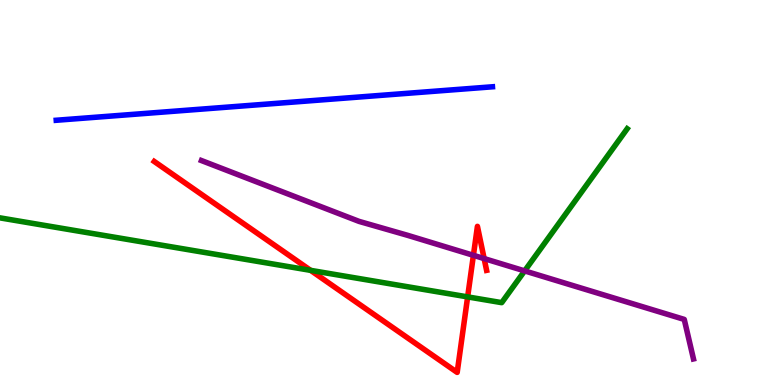[{'lines': ['blue', 'red'], 'intersections': []}, {'lines': ['green', 'red'], 'intersections': [{'x': 4.01, 'y': 2.98}, {'x': 6.03, 'y': 2.29}]}, {'lines': ['purple', 'red'], 'intersections': [{'x': 6.11, 'y': 3.37}, {'x': 6.25, 'y': 3.28}]}, {'lines': ['blue', 'green'], 'intersections': []}, {'lines': ['blue', 'purple'], 'intersections': []}, {'lines': ['green', 'purple'], 'intersections': [{'x': 6.77, 'y': 2.96}]}]